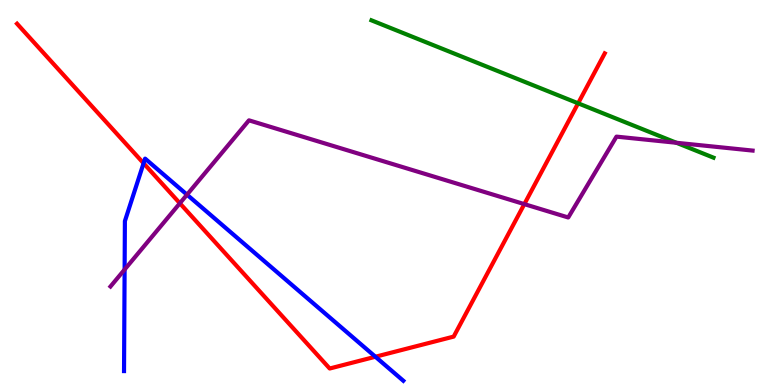[{'lines': ['blue', 'red'], 'intersections': [{'x': 1.85, 'y': 5.76}, {'x': 4.84, 'y': 0.734}]}, {'lines': ['green', 'red'], 'intersections': [{'x': 7.46, 'y': 7.32}]}, {'lines': ['purple', 'red'], 'intersections': [{'x': 2.32, 'y': 4.72}, {'x': 6.77, 'y': 4.7}]}, {'lines': ['blue', 'green'], 'intersections': []}, {'lines': ['blue', 'purple'], 'intersections': [{'x': 1.61, 'y': 3.0}, {'x': 2.41, 'y': 4.94}]}, {'lines': ['green', 'purple'], 'intersections': [{'x': 8.73, 'y': 6.29}]}]